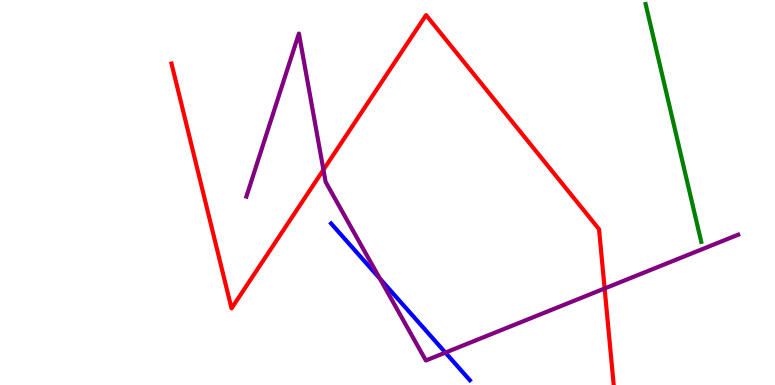[{'lines': ['blue', 'red'], 'intersections': []}, {'lines': ['green', 'red'], 'intersections': []}, {'lines': ['purple', 'red'], 'intersections': [{'x': 4.17, 'y': 5.59}, {'x': 7.8, 'y': 2.51}]}, {'lines': ['blue', 'green'], 'intersections': []}, {'lines': ['blue', 'purple'], 'intersections': [{'x': 4.9, 'y': 2.76}, {'x': 5.75, 'y': 0.842}]}, {'lines': ['green', 'purple'], 'intersections': []}]